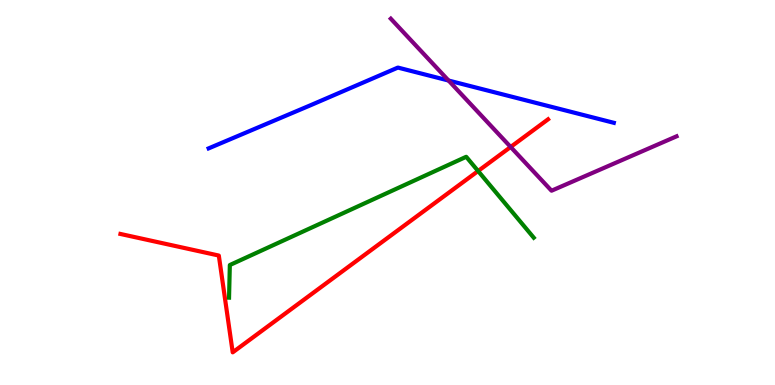[{'lines': ['blue', 'red'], 'intersections': []}, {'lines': ['green', 'red'], 'intersections': [{'x': 6.17, 'y': 5.56}]}, {'lines': ['purple', 'red'], 'intersections': [{'x': 6.59, 'y': 6.18}]}, {'lines': ['blue', 'green'], 'intersections': []}, {'lines': ['blue', 'purple'], 'intersections': [{'x': 5.79, 'y': 7.91}]}, {'lines': ['green', 'purple'], 'intersections': []}]